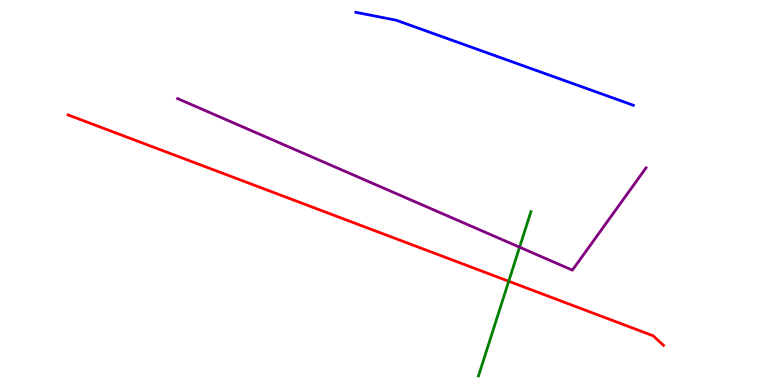[{'lines': ['blue', 'red'], 'intersections': []}, {'lines': ['green', 'red'], 'intersections': [{'x': 6.56, 'y': 2.69}]}, {'lines': ['purple', 'red'], 'intersections': []}, {'lines': ['blue', 'green'], 'intersections': []}, {'lines': ['blue', 'purple'], 'intersections': []}, {'lines': ['green', 'purple'], 'intersections': [{'x': 6.7, 'y': 3.58}]}]